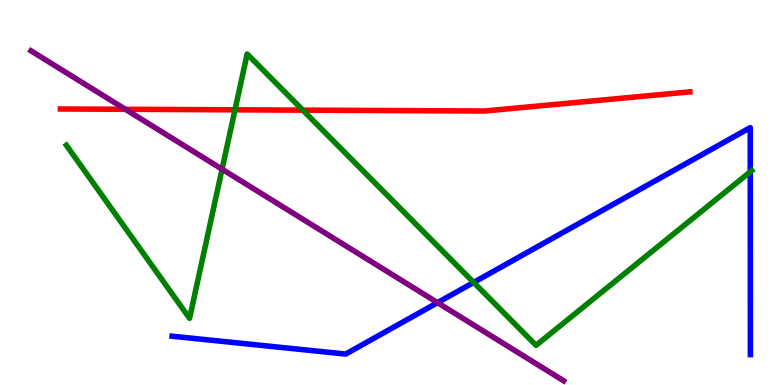[{'lines': ['blue', 'red'], 'intersections': []}, {'lines': ['green', 'red'], 'intersections': [{'x': 3.03, 'y': 7.15}, {'x': 3.91, 'y': 7.14}]}, {'lines': ['purple', 'red'], 'intersections': [{'x': 1.62, 'y': 7.16}]}, {'lines': ['blue', 'green'], 'intersections': [{'x': 6.11, 'y': 2.66}, {'x': 9.68, 'y': 5.54}]}, {'lines': ['blue', 'purple'], 'intersections': [{'x': 5.65, 'y': 2.14}]}, {'lines': ['green', 'purple'], 'intersections': [{'x': 2.87, 'y': 5.61}]}]